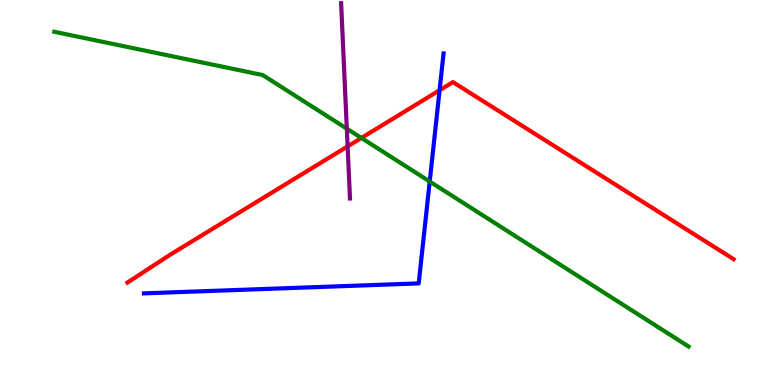[{'lines': ['blue', 'red'], 'intersections': [{'x': 5.67, 'y': 7.66}]}, {'lines': ['green', 'red'], 'intersections': [{'x': 4.66, 'y': 6.42}]}, {'lines': ['purple', 'red'], 'intersections': [{'x': 4.49, 'y': 6.2}]}, {'lines': ['blue', 'green'], 'intersections': [{'x': 5.54, 'y': 5.29}]}, {'lines': ['blue', 'purple'], 'intersections': []}, {'lines': ['green', 'purple'], 'intersections': [{'x': 4.48, 'y': 6.66}]}]